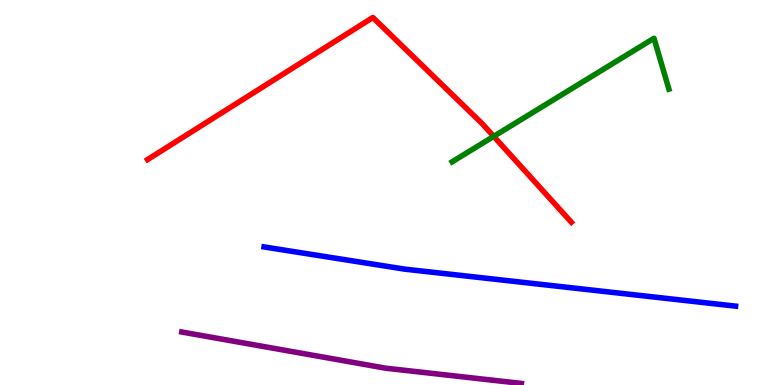[{'lines': ['blue', 'red'], 'intersections': []}, {'lines': ['green', 'red'], 'intersections': [{'x': 6.37, 'y': 6.46}]}, {'lines': ['purple', 'red'], 'intersections': []}, {'lines': ['blue', 'green'], 'intersections': []}, {'lines': ['blue', 'purple'], 'intersections': []}, {'lines': ['green', 'purple'], 'intersections': []}]